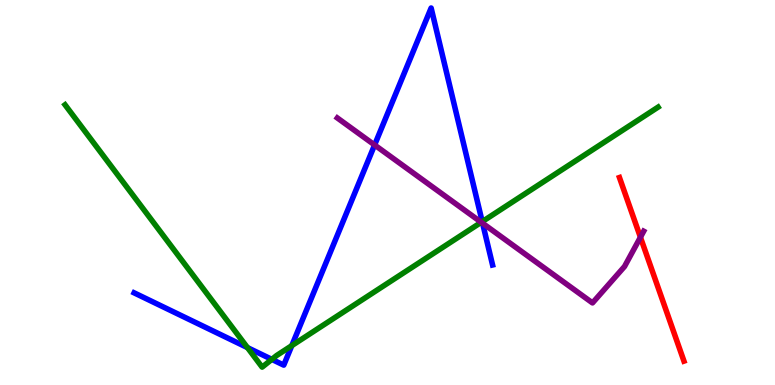[{'lines': ['blue', 'red'], 'intersections': []}, {'lines': ['green', 'red'], 'intersections': []}, {'lines': ['purple', 'red'], 'intersections': [{'x': 8.26, 'y': 3.84}]}, {'lines': ['blue', 'green'], 'intersections': [{'x': 3.19, 'y': 0.972}, {'x': 3.51, 'y': 0.666}, {'x': 3.77, 'y': 1.02}, {'x': 6.22, 'y': 4.24}]}, {'lines': ['blue', 'purple'], 'intersections': [{'x': 4.83, 'y': 6.23}, {'x': 6.23, 'y': 4.2}]}, {'lines': ['green', 'purple'], 'intersections': [{'x': 6.21, 'y': 4.23}]}]